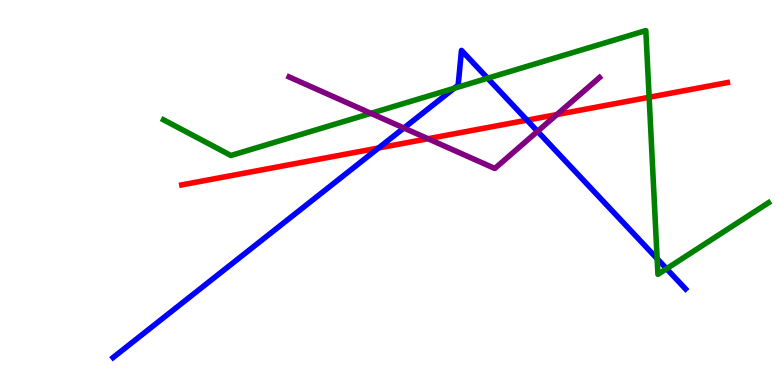[{'lines': ['blue', 'red'], 'intersections': [{'x': 4.88, 'y': 6.16}, {'x': 6.8, 'y': 6.88}]}, {'lines': ['green', 'red'], 'intersections': [{'x': 8.38, 'y': 7.47}]}, {'lines': ['purple', 'red'], 'intersections': [{'x': 5.52, 'y': 6.4}, {'x': 7.19, 'y': 7.02}]}, {'lines': ['blue', 'green'], 'intersections': [{'x': 5.86, 'y': 7.71}, {'x': 6.29, 'y': 7.97}, {'x': 8.48, 'y': 3.28}, {'x': 8.6, 'y': 3.02}]}, {'lines': ['blue', 'purple'], 'intersections': [{'x': 5.21, 'y': 6.68}, {'x': 6.94, 'y': 6.59}]}, {'lines': ['green', 'purple'], 'intersections': [{'x': 4.79, 'y': 7.06}]}]